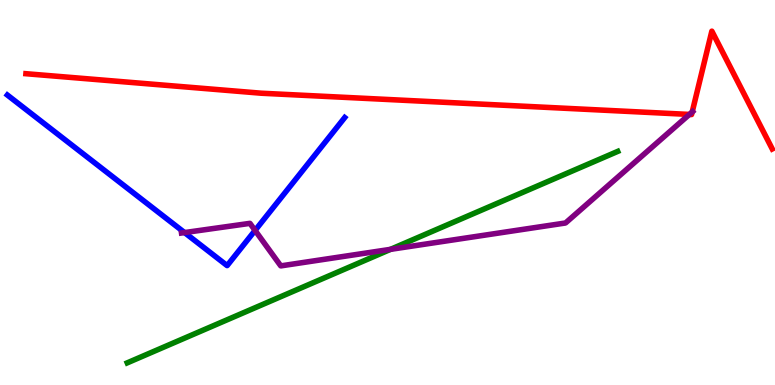[{'lines': ['blue', 'red'], 'intersections': []}, {'lines': ['green', 'red'], 'intersections': []}, {'lines': ['purple', 'red'], 'intersections': [{'x': 8.9, 'y': 7.03}, {'x': 8.93, 'y': 7.09}]}, {'lines': ['blue', 'green'], 'intersections': []}, {'lines': ['blue', 'purple'], 'intersections': [{'x': 2.38, 'y': 3.96}, {'x': 3.29, 'y': 4.01}]}, {'lines': ['green', 'purple'], 'intersections': [{'x': 5.04, 'y': 3.52}]}]